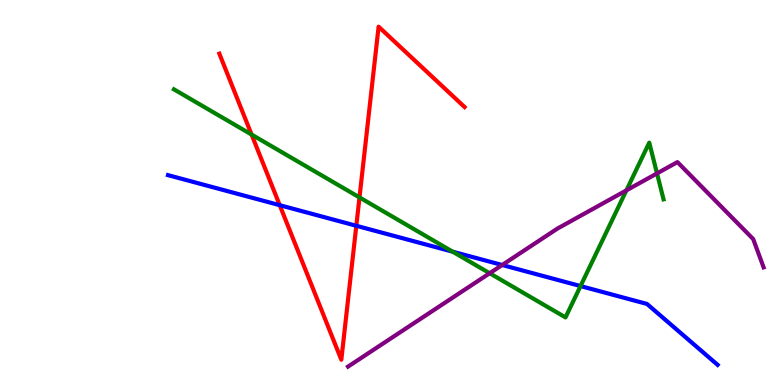[{'lines': ['blue', 'red'], 'intersections': [{'x': 3.61, 'y': 4.67}, {'x': 4.6, 'y': 4.14}]}, {'lines': ['green', 'red'], 'intersections': [{'x': 3.25, 'y': 6.5}, {'x': 4.64, 'y': 4.87}]}, {'lines': ['purple', 'red'], 'intersections': []}, {'lines': ['blue', 'green'], 'intersections': [{'x': 5.84, 'y': 3.46}, {'x': 7.49, 'y': 2.57}]}, {'lines': ['blue', 'purple'], 'intersections': [{'x': 6.48, 'y': 3.12}]}, {'lines': ['green', 'purple'], 'intersections': [{'x': 6.32, 'y': 2.9}, {'x': 8.08, 'y': 5.06}, {'x': 8.48, 'y': 5.5}]}]